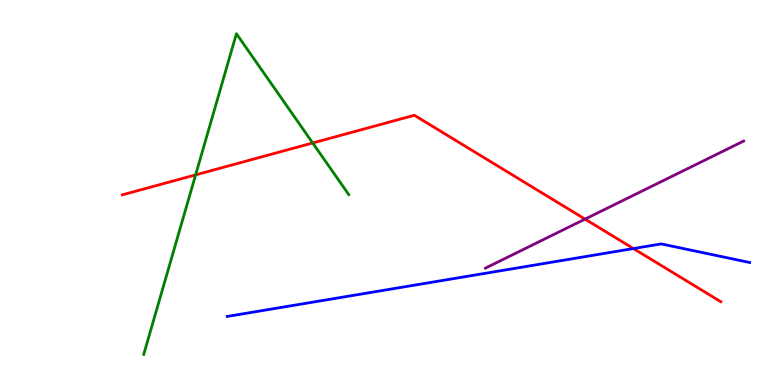[{'lines': ['blue', 'red'], 'intersections': [{'x': 8.17, 'y': 3.54}]}, {'lines': ['green', 'red'], 'intersections': [{'x': 2.52, 'y': 5.46}, {'x': 4.03, 'y': 6.29}]}, {'lines': ['purple', 'red'], 'intersections': [{'x': 7.55, 'y': 4.31}]}, {'lines': ['blue', 'green'], 'intersections': []}, {'lines': ['blue', 'purple'], 'intersections': []}, {'lines': ['green', 'purple'], 'intersections': []}]